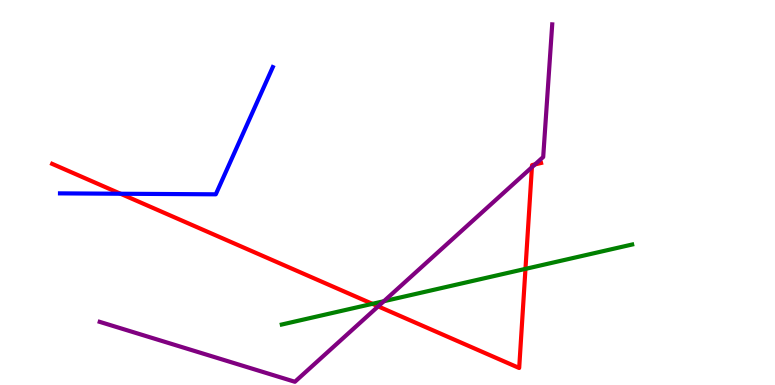[{'lines': ['blue', 'red'], 'intersections': [{'x': 1.56, 'y': 4.97}]}, {'lines': ['green', 'red'], 'intersections': [{'x': 4.8, 'y': 2.11}, {'x': 6.78, 'y': 3.02}]}, {'lines': ['purple', 'red'], 'intersections': [{'x': 4.88, 'y': 2.04}, {'x': 6.86, 'y': 5.66}, {'x': 6.9, 'y': 5.73}]}, {'lines': ['blue', 'green'], 'intersections': []}, {'lines': ['blue', 'purple'], 'intersections': []}, {'lines': ['green', 'purple'], 'intersections': [{'x': 4.95, 'y': 2.18}]}]